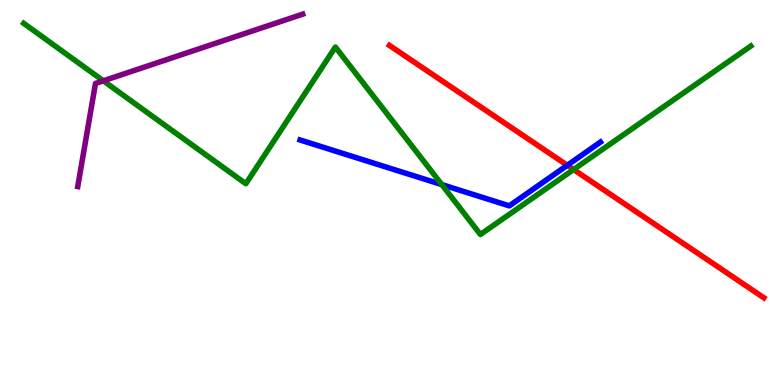[{'lines': ['blue', 'red'], 'intersections': [{'x': 7.32, 'y': 5.71}]}, {'lines': ['green', 'red'], 'intersections': [{'x': 7.4, 'y': 5.6}]}, {'lines': ['purple', 'red'], 'intersections': []}, {'lines': ['blue', 'green'], 'intersections': [{'x': 5.7, 'y': 5.21}]}, {'lines': ['blue', 'purple'], 'intersections': []}, {'lines': ['green', 'purple'], 'intersections': [{'x': 1.33, 'y': 7.9}]}]